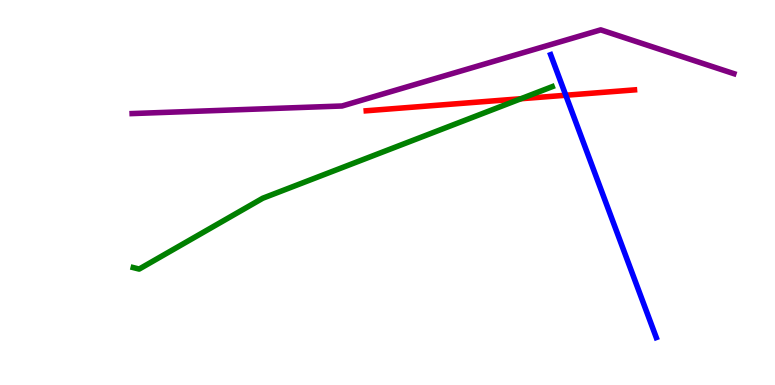[{'lines': ['blue', 'red'], 'intersections': [{'x': 7.3, 'y': 7.53}]}, {'lines': ['green', 'red'], 'intersections': [{'x': 6.72, 'y': 7.44}]}, {'lines': ['purple', 'red'], 'intersections': []}, {'lines': ['blue', 'green'], 'intersections': []}, {'lines': ['blue', 'purple'], 'intersections': []}, {'lines': ['green', 'purple'], 'intersections': []}]